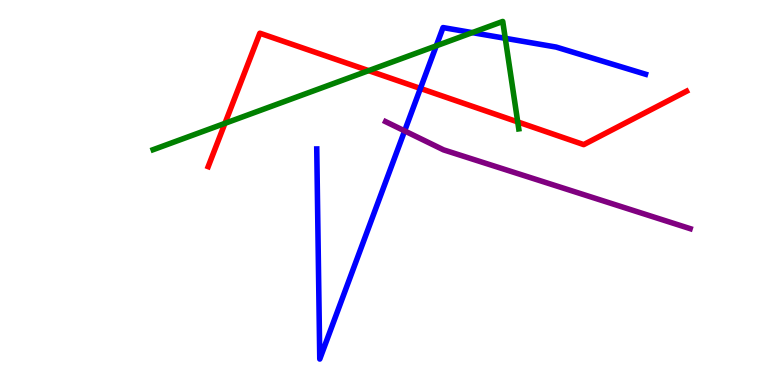[{'lines': ['blue', 'red'], 'intersections': [{'x': 5.42, 'y': 7.7}]}, {'lines': ['green', 'red'], 'intersections': [{'x': 2.9, 'y': 6.8}, {'x': 4.76, 'y': 8.17}, {'x': 6.68, 'y': 6.83}]}, {'lines': ['purple', 'red'], 'intersections': []}, {'lines': ['blue', 'green'], 'intersections': [{'x': 5.63, 'y': 8.81}, {'x': 6.09, 'y': 9.15}, {'x': 6.52, 'y': 9.01}]}, {'lines': ['blue', 'purple'], 'intersections': [{'x': 5.22, 'y': 6.6}]}, {'lines': ['green', 'purple'], 'intersections': []}]